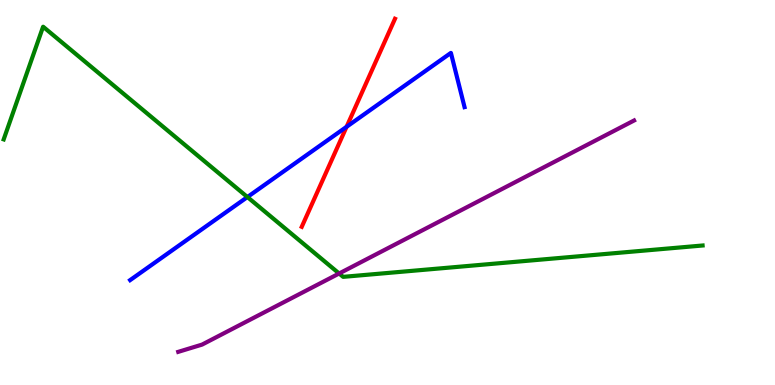[{'lines': ['blue', 'red'], 'intersections': [{'x': 4.47, 'y': 6.71}]}, {'lines': ['green', 'red'], 'intersections': []}, {'lines': ['purple', 'red'], 'intersections': []}, {'lines': ['blue', 'green'], 'intersections': [{'x': 3.19, 'y': 4.88}]}, {'lines': ['blue', 'purple'], 'intersections': []}, {'lines': ['green', 'purple'], 'intersections': [{'x': 4.38, 'y': 2.9}]}]